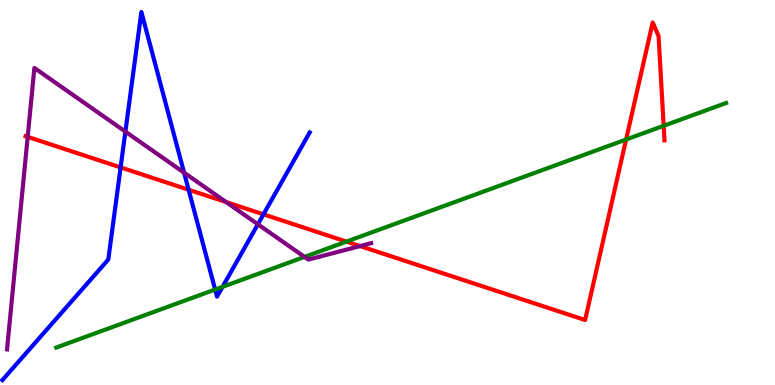[{'lines': ['blue', 'red'], 'intersections': [{'x': 1.56, 'y': 5.65}, {'x': 2.43, 'y': 5.07}, {'x': 3.4, 'y': 4.43}]}, {'lines': ['green', 'red'], 'intersections': [{'x': 4.47, 'y': 3.72}, {'x': 8.08, 'y': 6.38}, {'x': 8.56, 'y': 6.73}]}, {'lines': ['purple', 'red'], 'intersections': [{'x': 0.357, 'y': 6.44}, {'x': 2.92, 'y': 4.75}, {'x': 4.65, 'y': 3.61}]}, {'lines': ['blue', 'green'], 'intersections': [{'x': 2.78, 'y': 2.48}, {'x': 2.87, 'y': 2.55}]}, {'lines': ['blue', 'purple'], 'intersections': [{'x': 1.62, 'y': 6.58}, {'x': 2.38, 'y': 5.52}, {'x': 3.33, 'y': 4.17}]}, {'lines': ['green', 'purple'], 'intersections': [{'x': 3.93, 'y': 3.33}]}]